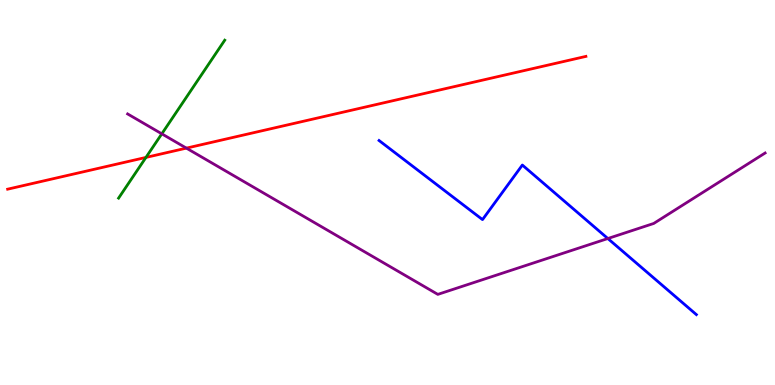[{'lines': ['blue', 'red'], 'intersections': []}, {'lines': ['green', 'red'], 'intersections': [{'x': 1.88, 'y': 5.91}]}, {'lines': ['purple', 'red'], 'intersections': [{'x': 2.41, 'y': 6.15}]}, {'lines': ['blue', 'green'], 'intersections': []}, {'lines': ['blue', 'purple'], 'intersections': [{'x': 7.84, 'y': 3.8}]}, {'lines': ['green', 'purple'], 'intersections': [{'x': 2.09, 'y': 6.52}]}]